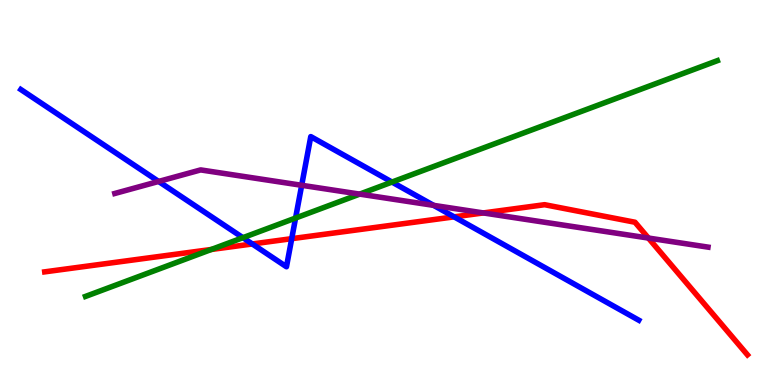[{'lines': ['blue', 'red'], 'intersections': [{'x': 3.26, 'y': 3.66}, {'x': 3.76, 'y': 3.8}, {'x': 5.86, 'y': 4.37}]}, {'lines': ['green', 'red'], 'intersections': [{'x': 2.73, 'y': 3.52}]}, {'lines': ['purple', 'red'], 'intersections': [{'x': 6.24, 'y': 4.47}, {'x': 8.37, 'y': 3.82}]}, {'lines': ['blue', 'green'], 'intersections': [{'x': 3.13, 'y': 3.83}, {'x': 3.81, 'y': 4.34}, {'x': 5.06, 'y': 5.27}]}, {'lines': ['blue', 'purple'], 'intersections': [{'x': 2.05, 'y': 5.29}, {'x': 3.89, 'y': 5.19}, {'x': 5.6, 'y': 4.67}]}, {'lines': ['green', 'purple'], 'intersections': [{'x': 4.64, 'y': 4.96}]}]